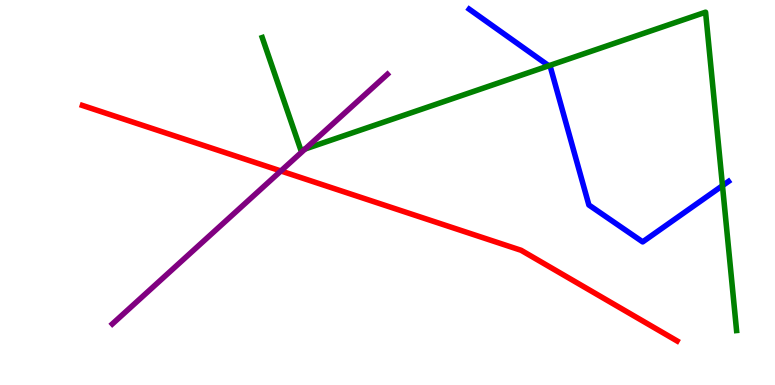[{'lines': ['blue', 'red'], 'intersections': []}, {'lines': ['green', 'red'], 'intersections': []}, {'lines': ['purple', 'red'], 'intersections': [{'x': 3.62, 'y': 5.56}]}, {'lines': ['blue', 'green'], 'intersections': [{'x': 7.08, 'y': 8.29}, {'x': 9.32, 'y': 5.18}]}, {'lines': ['blue', 'purple'], 'intersections': []}, {'lines': ['green', 'purple'], 'intersections': [{'x': 3.94, 'y': 6.13}]}]